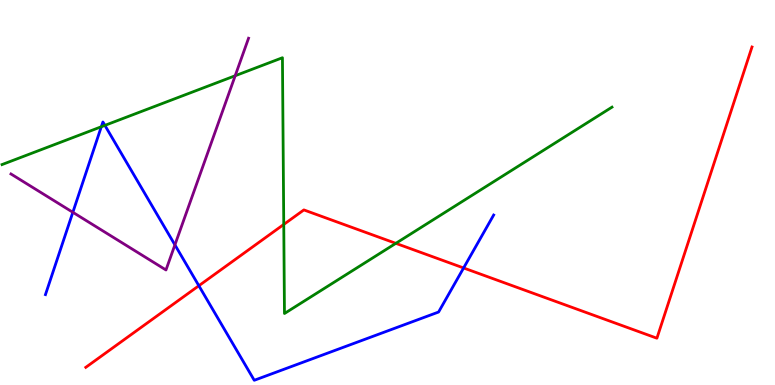[{'lines': ['blue', 'red'], 'intersections': [{'x': 2.57, 'y': 2.58}, {'x': 5.98, 'y': 3.04}]}, {'lines': ['green', 'red'], 'intersections': [{'x': 3.66, 'y': 4.17}, {'x': 5.11, 'y': 3.68}]}, {'lines': ['purple', 'red'], 'intersections': []}, {'lines': ['blue', 'green'], 'intersections': [{'x': 1.31, 'y': 6.71}, {'x': 1.35, 'y': 6.74}]}, {'lines': ['blue', 'purple'], 'intersections': [{'x': 0.94, 'y': 4.49}, {'x': 2.26, 'y': 3.64}]}, {'lines': ['green', 'purple'], 'intersections': [{'x': 3.03, 'y': 8.03}]}]